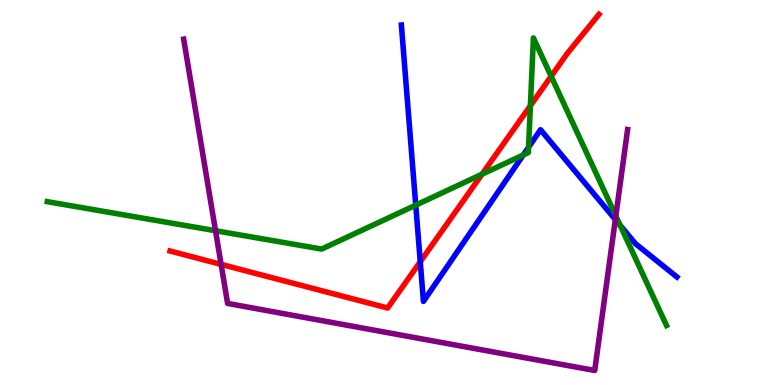[{'lines': ['blue', 'red'], 'intersections': [{'x': 5.42, 'y': 3.2}]}, {'lines': ['green', 'red'], 'intersections': [{'x': 6.22, 'y': 5.48}, {'x': 6.84, 'y': 7.26}, {'x': 7.11, 'y': 8.02}]}, {'lines': ['purple', 'red'], 'intersections': [{'x': 2.85, 'y': 3.13}]}, {'lines': ['blue', 'green'], 'intersections': [{'x': 5.36, 'y': 4.67}, {'x': 6.75, 'y': 5.98}, {'x': 6.82, 'y': 6.18}, {'x': 8.0, 'y': 4.15}]}, {'lines': ['blue', 'purple'], 'intersections': [{'x': 7.94, 'y': 4.3}]}, {'lines': ['green', 'purple'], 'intersections': [{'x': 2.78, 'y': 4.01}, {'x': 7.95, 'y': 4.39}]}]